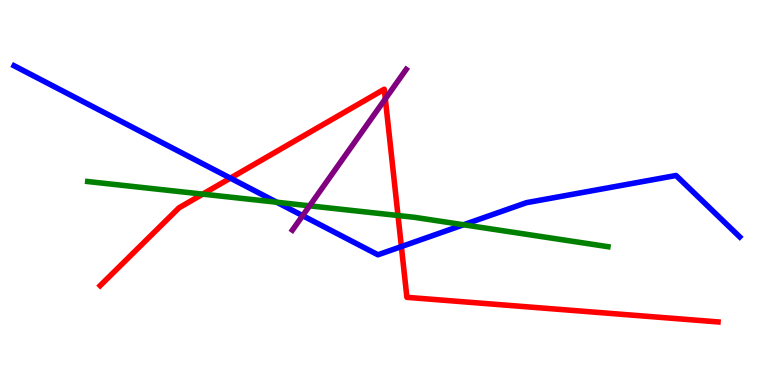[{'lines': ['blue', 'red'], 'intersections': [{'x': 2.97, 'y': 5.37}, {'x': 5.18, 'y': 3.6}]}, {'lines': ['green', 'red'], 'intersections': [{'x': 2.62, 'y': 4.96}, {'x': 5.14, 'y': 4.4}]}, {'lines': ['purple', 'red'], 'intersections': [{'x': 4.97, 'y': 7.43}]}, {'lines': ['blue', 'green'], 'intersections': [{'x': 3.57, 'y': 4.75}, {'x': 5.98, 'y': 4.16}]}, {'lines': ['blue', 'purple'], 'intersections': [{'x': 3.91, 'y': 4.4}]}, {'lines': ['green', 'purple'], 'intersections': [{'x': 3.99, 'y': 4.65}]}]